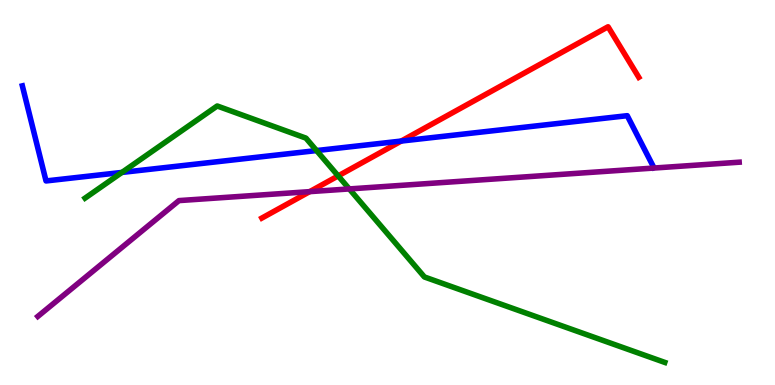[{'lines': ['blue', 'red'], 'intersections': [{'x': 5.18, 'y': 6.34}]}, {'lines': ['green', 'red'], 'intersections': [{'x': 4.36, 'y': 5.43}]}, {'lines': ['purple', 'red'], 'intersections': [{'x': 4.0, 'y': 5.02}]}, {'lines': ['blue', 'green'], 'intersections': [{'x': 1.57, 'y': 5.52}, {'x': 4.08, 'y': 6.09}]}, {'lines': ['blue', 'purple'], 'intersections': []}, {'lines': ['green', 'purple'], 'intersections': [{'x': 4.51, 'y': 5.09}]}]